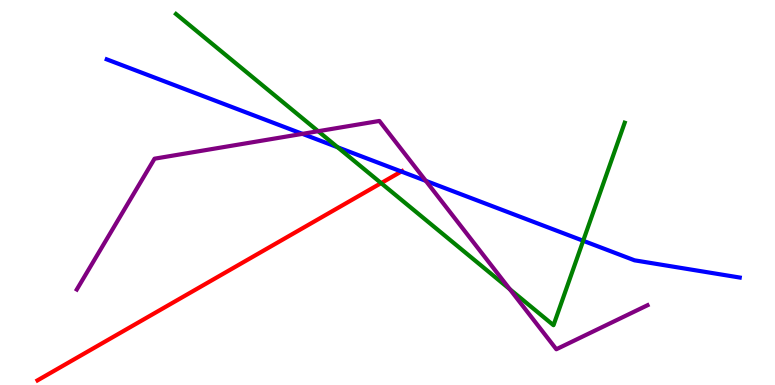[{'lines': ['blue', 'red'], 'intersections': [{'x': 5.18, 'y': 5.54}]}, {'lines': ['green', 'red'], 'intersections': [{'x': 4.92, 'y': 5.24}]}, {'lines': ['purple', 'red'], 'intersections': []}, {'lines': ['blue', 'green'], 'intersections': [{'x': 4.36, 'y': 6.17}, {'x': 7.53, 'y': 3.75}]}, {'lines': ['blue', 'purple'], 'intersections': [{'x': 3.9, 'y': 6.52}, {'x': 5.49, 'y': 5.3}]}, {'lines': ['green', 'purple'], 'intersections': [{'x': 4.11, 'y': 6.59}, {'x': 6.58, 'y': 2.49}]}]